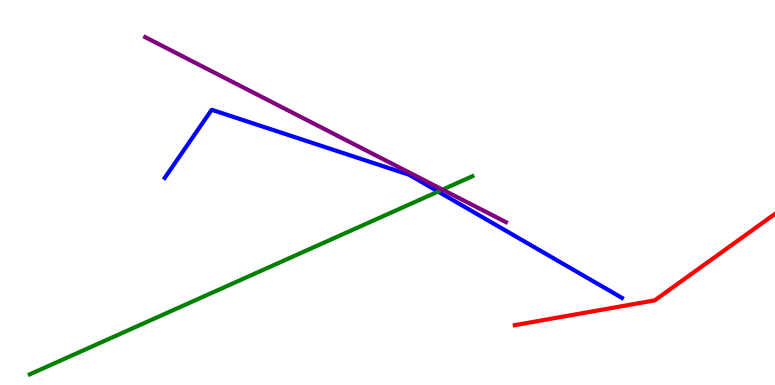[{'lines': ['blue', 'red'], 'intersections': []}, {'lines': ['green', 'red'], 'intersections': []}, {'lines': ['purple', 'red'], 'intersections': []}, {'lines': ['blue', 'green'], 'intersections': [{'x': 5.65, 'y': 5.02}]}, {'lines': ['blue', 'purple'], 'intersections': []}, {'lines': ['green', 'purple'], 'intersections': [{'x': 5.71, 'y': 5.08}]}]